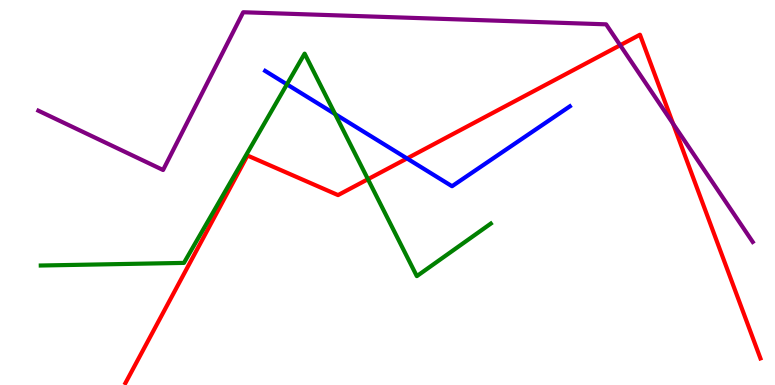[{'lines': ['blue', 'red'], 'intersections': [{'x': 5.25, 'y': 5.88}]}, {'lines': ['green', 'red'], 'intersections': [{'x': 4.75, 'y': 5.35}]}, {'lines': ['purple', 'red'], 'intersections': [{'x': 8.0, 'y': 8.83}, {'x': 8.69, 'y': 6.78}]}, {'lines': ['blue', 'green'], 'intersections': [{'x': 3.7, 'y': 7.81}, {'x': 4.32, 'y': 7.04}]}, {'lines': ['blue', 'purple'], 'intersections': []}, {'lines': ['green', 'purple'], 'intersections': []}]